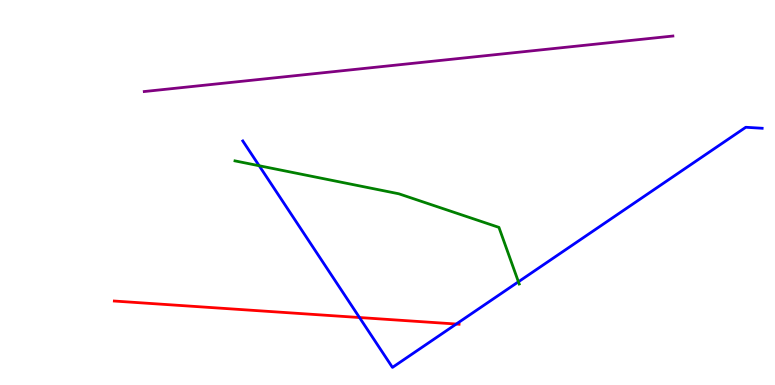[{'lines': ['blue', 'red'], 'intersections': [{'x': 4.64, 'y': 1.75}, {'x': 5.89, 'y': 1.58}]}, {'lines': ['green', 'red'], 'intersections': []}, {'lines': ['purple', 'red'], 'intersections': []}, {'lines': ['blue', 'green'], 'intersections': [{'x': 3.34, 'y': 5.69}, {'x': 6.69, 'y': 2.68}]}, {'lines': ['blue', 'purple'], 'intersections': []}, {'lines': ['green', 'purple'], 'intersections': []}]